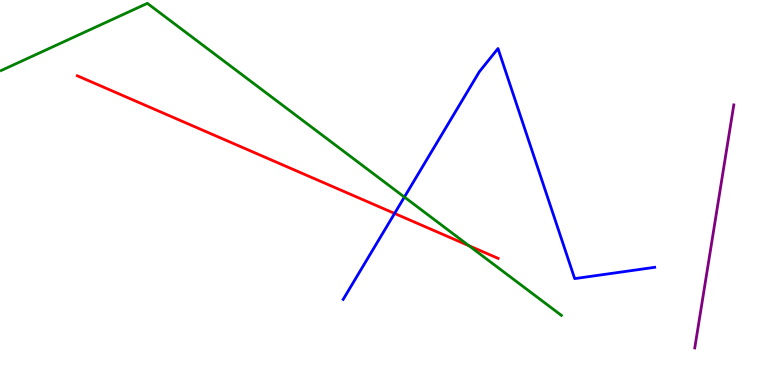[{'lines': ['blue', 'red'], 'intersections': [{'x': 5.09, 'y': 4.46}]}, {'lines': ['green', 'red'], 'intersections': [{'x': 6.05, 'y': 3.62}]}, {'lines': ['purple', 'red'], 'intersections': []}, {'lines': ['blue', 'green'], 'intersections': [{'x': 5.22, 'y': 4.88}]}, {'lines': ['blue', 'purple'], 'intersections': []}, {'lines': ['green', 'purple'], 'intersections': []}]